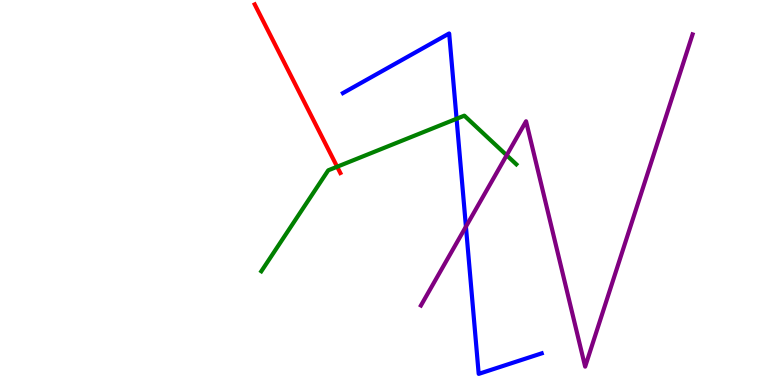[{'lines': ['blue', 'red'], 'intersections': []}, {'lines': ['green', 'red'], 'intersections': [{'x': 4.35, 'y': 5.67}]}, {'lines': ['purple', 'red'], 'intersections': []}, {'lines': ['blue', 'green'], 'intersections': [{'x': 5.89, 'y': 6.91}]}, {'lines': ['blue', 'purple'], 'intersections': [{'x': 6.01, 'y': 4.11}]}, {'lines': ['green', 'purple'], 'intersections': [{'x': 6.54, 'y': 5.97}]}]